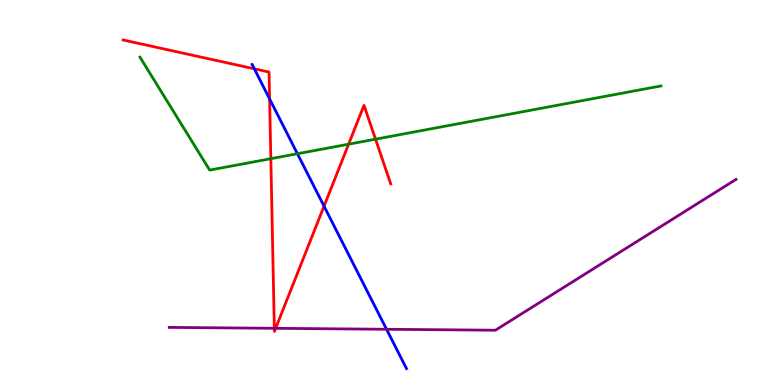[{'lines': ['blue', 'red'], 'intersections': [{'x': 3.28, 'y': 8.21}, {'x': 3.48, 'y': 7.43}, {'x': 4.18, 'y': 4.64}]}, {'lines': ['green', 'red'], 'intersections': [{'x': 3.49, 'y': 5.88}, {'x': 4.5, 'y': 6.25}, {'x': 4.85, 'y': 6.39}]}, {'lines': ['purple', 'red'], 'intersections': [{'x': 3.54, 'y': 1.47}, {'x': 3.56, 'y': 1.47}]}, {'lines': ['blue', 'green'], 'intersections': [{'x': 3.84, 'y': 6.01}]}, {'lines': ['blue', 'purple'], 'intersections': [{'x': 4.99, 'y': 1.45}]}, {'lines': ['green', 'purple'], 'intersections': []}]